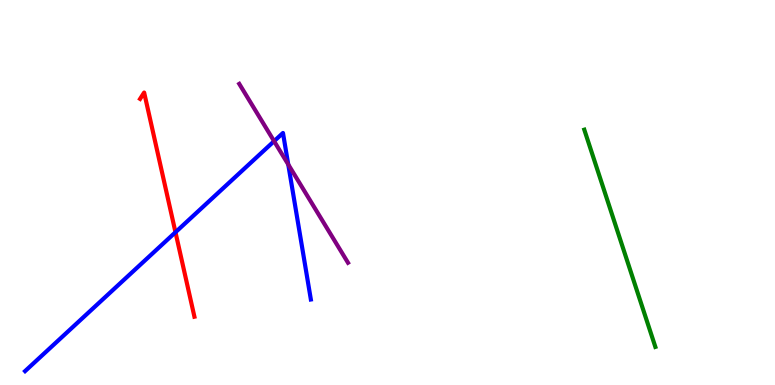[{'lines': ['blue', 'red'], 'intersections': [{'x': 2.26, 'y': 3.97}]}, {'lines': ['green', 'red'], 'intersections': []}, {'lines': ['purple', 'red'], 'intersections': []}, {'lines': ['blue', 'green'], 'intersections': []}, {'lines': ['blue', 'purple'], 'intersections': [{'x': 3.54, 'y': 6.33}, {'x': 3.72, 'y': 5.73}]}, {'lines': ['green', 'purple'], 'intersections': []}]